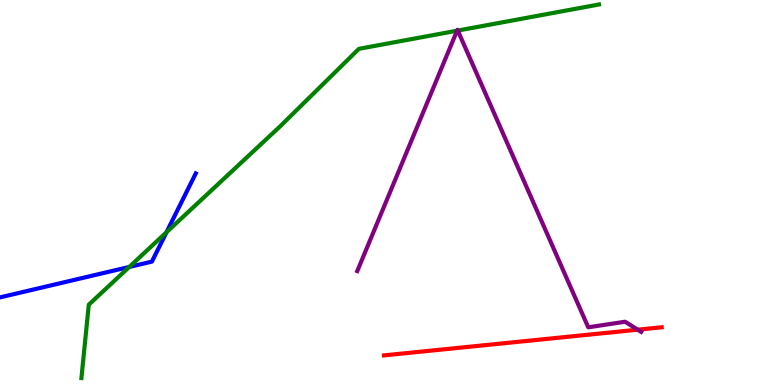[{'lines': ['blue', 'red'], 'intersections': []}, {'lines': ['green', 'red'], 'intersections': []}, {'lines': ['purple', 'red'], 'intersections': [{'x': 8.23, 'y': 1.44}]}, {'lines': ['blue', 'green'], 'intersections': [{'x': 1.67, 'y': 3.07}, {'x': 2.15, 'y': 3.97}]}, {'lines': ['blue', 'purple'], 'intersections': []}, {'lines': ['green', 'purple'], 'intersections': [{'x': 5.9, 'y': 9.2}, {'x': 5.91, 'y': 9.21}]}]